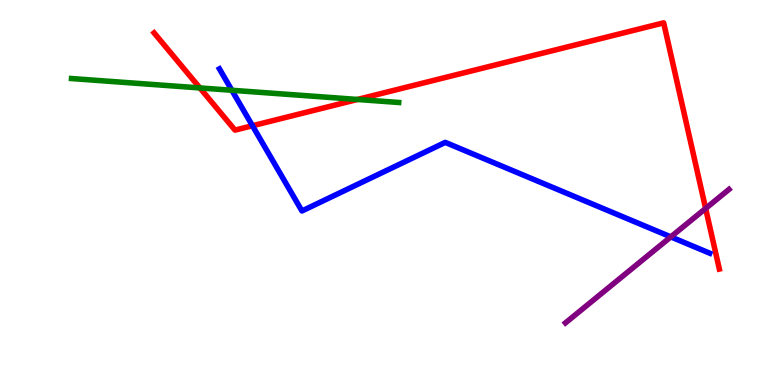[{'lines': ['blue', 'red'], 'intersections': [{'x': 3.26, 'y': 6.73}]}, {'lines': ['green', 'red'], 'intersections': [{'x': 2.58, 'y': 7.72}, {'x': 4.61, 'y': 7.42}]}, {'lines': ['purple', 'red'], 'intersections': [{'x': 9.1, 'y': 4.59}]}, {'lines': ['blue', 'green'], 'intersections': [{'x': 2.99, 'y': 7.66}]}, {'lines': ['blue', 'purple'], 'intersections': [{'x': 8.66, 'y': 3.85}]}, {'lines': ['green', 'purple'], 'intersections': []}]